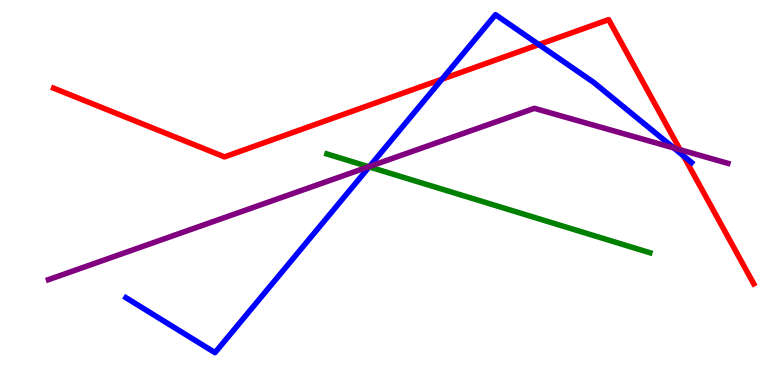[{'lines': ['blue', 'red'], 'intersections': [{'x': 5.7, 'y': 7.94}, {'x': 6.95, 'y': 8.84}, {'x': 8.82, 'y': 5.95}]}, {'lines': ['green', 'red'], 'intersections': []}, {'lines': ['purple', 'red'], 'intersections': [{'x': 8.78, 'y': 6.11}]}, {'lines': ['blue', 'green'], 'intersections': [{'x': 4.76, 'y': 5.67}]}, {'lines': ['blue', 'purple'], 'intersections': [{'x': 4.77, 'y': 5.68}, {'x': 8.69, 'y': 6.16}]}, {'lines': ['green', 'purple'], 'intersections': [{'x': 4.76, 'y': 5.67}]}]